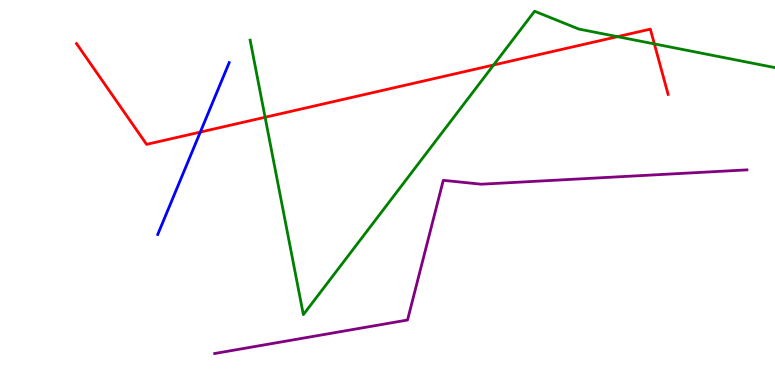[{'lines': ['blue', 'red'], 'intersections': [{'x': 2.58, 'y': 6.57}]}, {'lines': ['green', 'red'], 'intersections': [{'x': 3.42, 'y': 6.95}, {'x': 6.37, 'y': 8.31}, {'x': 7.97, 'y': 9.05}, {'x': 8.44, 'y': 8.86}]}, {'lines': ['purple', 'red'], 'intersections': []}, {'lines': ['blue', 'green'], 'intersections': []}, {'lines': ['blue', 'purple'], 'intersections': []}, {'lines': ['green', 'purple'], 'intersections': []}]